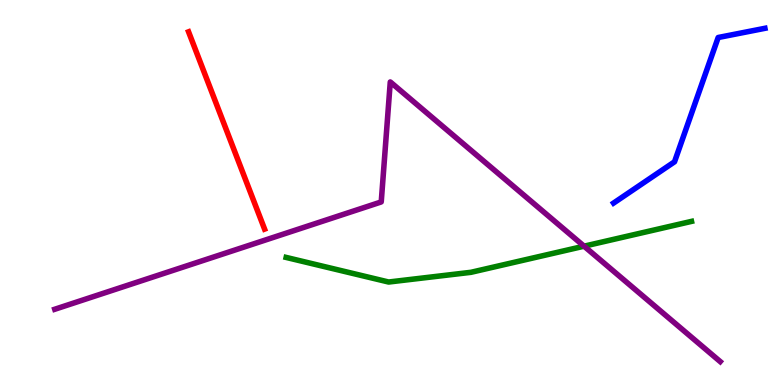[{'lines': ['blue', 'red'], 'intersections': []}, {'lines': ['green', 'red'], 'intersections': []}, {'lines': ['purple', 'red'], 'intersections': []}, {'lines': ['blue', 'green'], 'intersections': []}, {'lines': ['blue', 'purple'], 'intersections': []}, {'lines': ['green', 'purple'], 'intersections': [{'x': 7.54, 'y': 3.61}]}]